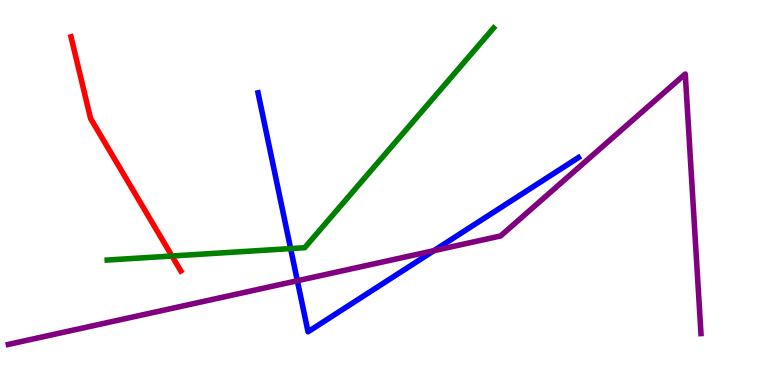[{'lines': ['blue', 'red'], 'intersections': []}, {'lines': ['green', 'red'], 'intersections': [{'x': 2.22, 'y': 3.35}]}, {'lines': ['purple', 'red'], 'intersections': []}, {'lines': ['blue', 'green'], 'intersections': [{'x': 3.75, 'y': 3.54}]}, {'lines': ['blue', 'purple'], 'intersections': [{'x': 3.84, 'y': 2.71}, {'x': 5.6, 'y': 3.49}]}, {'lines': ['green', 'purple'], 'intersections': []}]